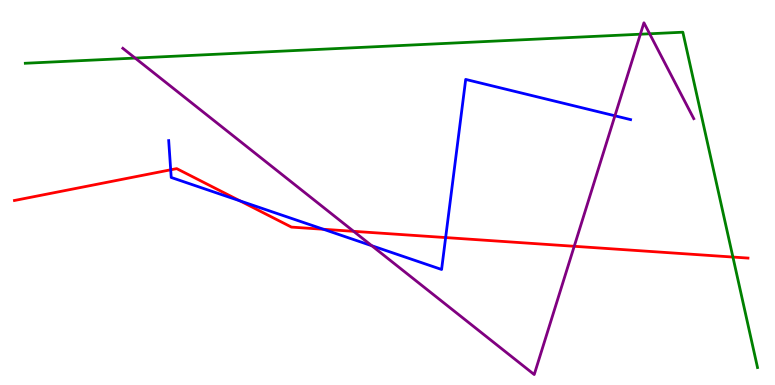[{'lines': ['blue', 'red'], 'intersections': [{'x': 2.2, 'y': 5.59}, {'x': 3.1, 'y': 4.78}, {'x': 4.17, 'y': 4.04}, {'x': 5.75, 'y': 3.83}]}, {'lines': ['green', 'red'], 'intersections': [{'x': 9.46, 'y': 3.32}]}, {'lines': ['purple', 'red'], 'intersections': [{'x': 4.56, 'y': 3.99}, {'x': 7.41, 'y': 3.6}]}, {'lines': ['blue', 'green'], 'intersections': []}, {'lines': ['blue', 'purple'], 'intersections': [{'x': 4.8, 'y': 3.62}, {'x': 7.93, 'y': 6.99}]}, {'lines': ['green', 'purple'], 'intersections': [{'x': 1.74, 'y': 8.49}, {'x': 8.26, 'y': 9.11}, {'x': 8.38, 'y': 9.12}]}]